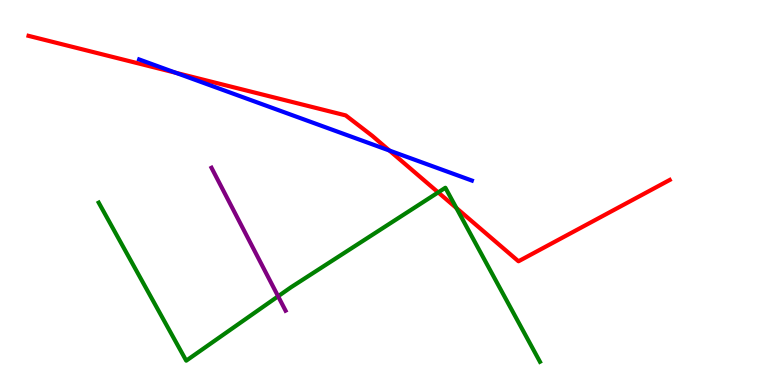[{'lines': ['blue', 'red'], 'intersections': [{'x': 2.27, 'y': 8.11}, {'x': 5.02, 'y': 6.09}]}, {'lines': ['green', 'red'], 'intersections': [{'x': 5.65, 'y': 5.0}, {'x': 5.89, 'y': 4.6}]}, {'lines': ['purple', 'red'], 'intersections': []}, {'lines': ['blue', 'green'], 'intersections': []}, {'lines': ['blue', 'purple'], 'intersections': []}, {'lines': ['green', 'purple'], 'intersections': [{'x': 3.59, 'y': 2.3}]}]